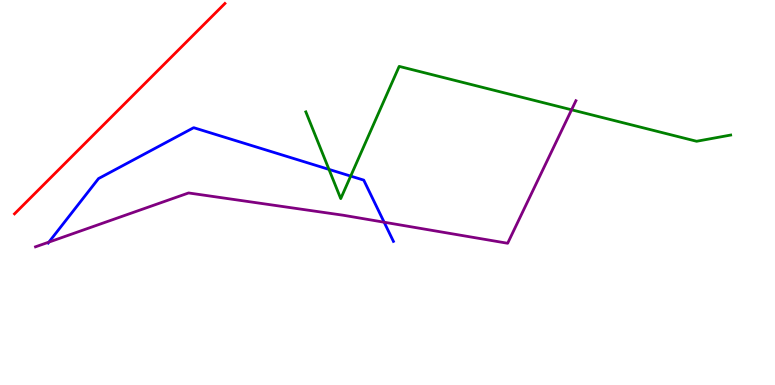[{'lines': ['blue', 'red'], 'intersections': []}, {'lines': ['green', 'red'], 'intersections': []}, {'lines': ['purple', 'red'], 'intersections': []}, {'lines': ['blue', 'green'], 'intersections': [{'x': 4.24, 'y': 5.6}, {'x': 4.53, 'y': 5.43}]}, {'lines': ['blue', 'purple'], 'intersections': [{'x': 0.631, 'y': 3.71}, {'x': 4.96, 'y': 4.23}]}, {'lines': ['green', 'purple'], 'intersections': [{'x': 7.38, 'y': 7.15}]}]